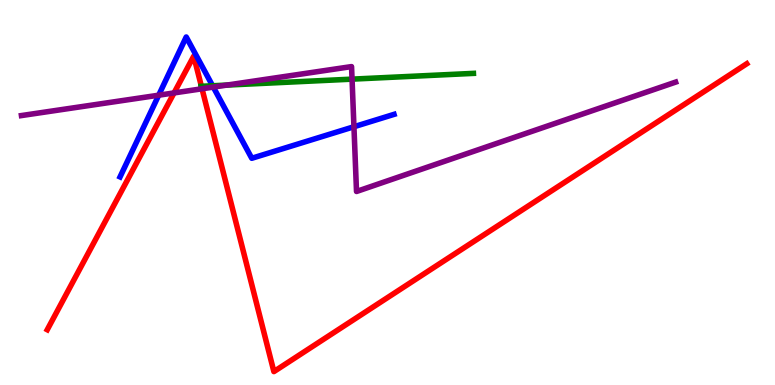[{'lines': ['blue', 'red'], 'intersections': []}, {'lines': ['green', 'red'], 'intersections': [{'x': 2.6, 'y': 7.76}]}, {'lines': ['purple', 'red'], 'intersections': [{'x': 2.25, 'y': 7.59}, {'x': 2.61, 'y': 7.69}]}, {'lines': ['blue', 'green'], 'intersections': [{'x': 2.74, 'y': 7.77}]}, {'lines': ['blue', 'purple'], 'intersections': [{'x': 2.05, 'y': 7.53}, {'x': 2.75, 'y': 7.74}, {'x': 4.57, 'y': 6.71}]}, {'lines': ['green', 'purple'], 'intersections': [{'x': 2.93, 'y': 7.79}, {'x': 4.54, 'y': 7.94}]}]